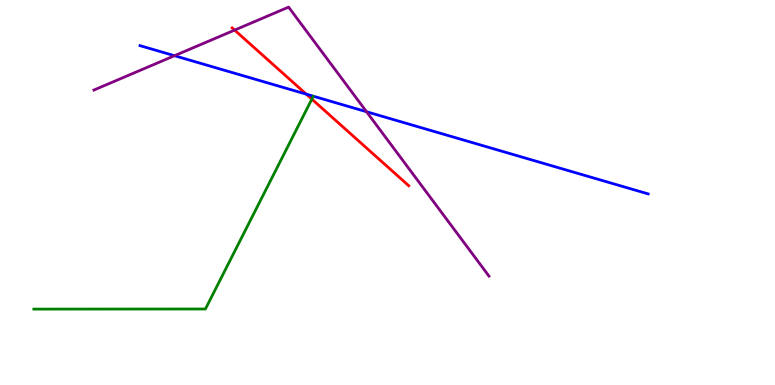[{'lines': ['blue', 'red'], 'intersections': [{'x': 3.95, 'y': 7.55}]}, {'lines': ['green', 'red'], 'intersections': [{'x': 4.02, 'y': 7.42}]}, {'lines': ['purple', 'red'], 'intersections': [{'x': 3.03, 'y': 9.22}]}, {'lines': ['blue', 'green'], 'intersections': []}, {'lines': ['blue', 'purple'], 'intersections': [{'x': 2.25, 'y': 8.55}, {'x': 4.73, 'y': 7.1}]}, {'lines': ['green', 'purple'], 'intersections': []}]